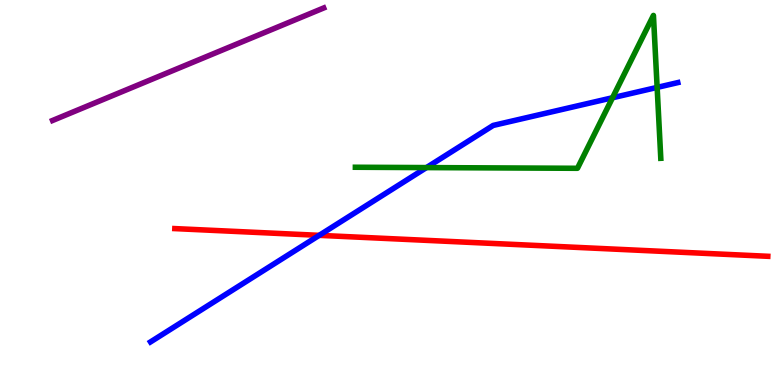[{'lines': ['blue', 'red'], 'intersections': [{'x': 4.12, 'y': 3.89}]}, {'lines': ['green', 'red'], 'intersections': []}, {'lines': ['purple', 'red'], 'intersections': []}, {'lines': ['blue', 'green'], 'intersections': [{'x': 5.5, 'y': 5.65}, {'x': 7.9, 'y': 7.46}, {'x': 8.48, 'y': 7.73}]}, {'lines': ['blue', 'purple'], 'intersections': []}, {'lines': ['green', 'purple'], 'intersections': []}]